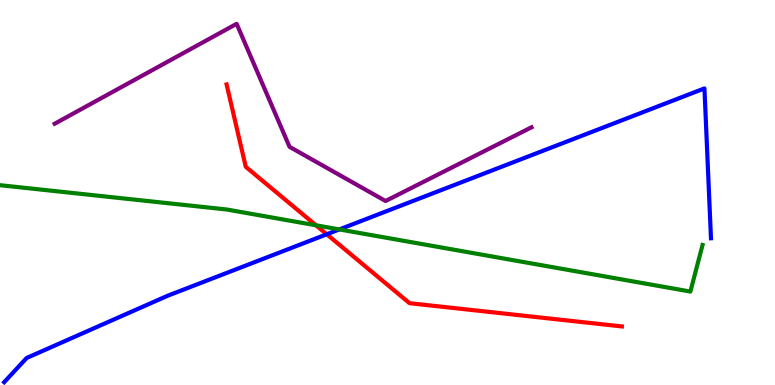[{'lines': ['blue', 'red'], 'intersections': [{'x': 4.22, 'y': 3.91}]}, {'lines': ['green', 'red'], 'intersections': [{'x': 4.08, 'y': 4.15}]}, {'lines': ['purple', 'red'], 'intersections': []}, {'lines': ['blue', 'green'], 'intersections': [{'x': 4.38, 'y': 4.04}]}, {'lines': ['blue', 'purple'], 'intersections': []}, {'lines': ['green', 'purple'], 'intersections': []}]